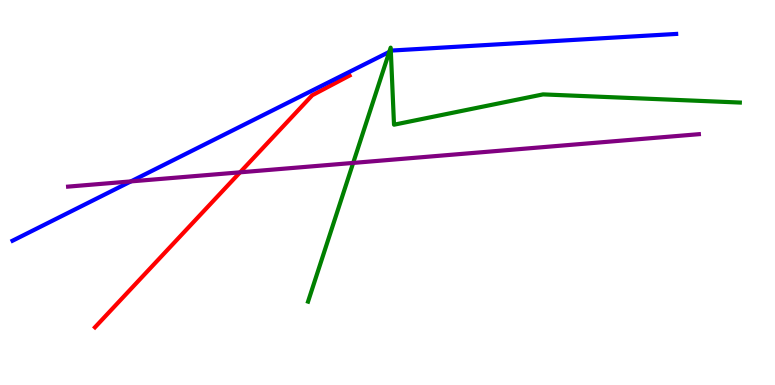[{'lines': ['blue', 'red'], 'intersections': []}, {'lines': ['green', 'red'], 'intersections': []}, {'lines': ['purple', 'red'], 'intersections': [{'x': 3.1, 'y': 5.52}]}, {'lines': ['blue', 'green'], 'intersections': [{'x': 5.02, 'y': 8.65}, {'x': 5.04, 'y': 8.67}]}, {'lines': ['blue', 'purple'], 'intersections': [{'x': 1.69, 'y': 5.29}]}, {'lines': ['green', 'purple'], 'intersections': [{'x': 4.56, 'y': 5.77}]}]